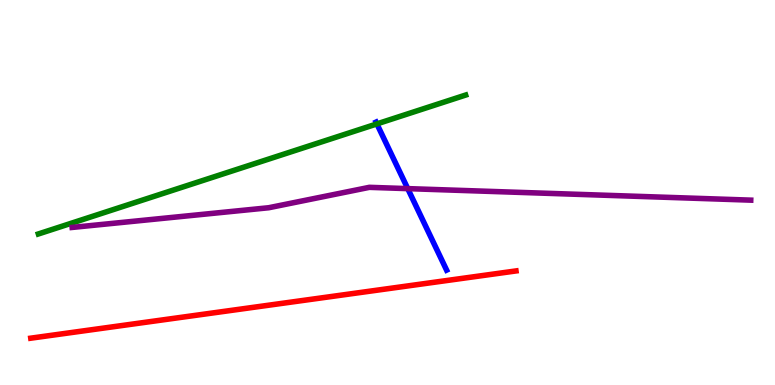[{'lines': ['blue', 'red'], 'intersections': []}, {'lines': ['green', 'red'], 'intersections': []}, {'lines': ['purple', 'red'], 'intersections': []}, {'lines': ['blue', 'green'], 'intersections': [{'x': 4.86, 'y': 6.78}]}, {'lines': ['blue', 'purple'], 'intersections': [{'x': 5.26, 'y': 5.1}]}, {'lines': ['green', 'purple'], 'intersections': []}]